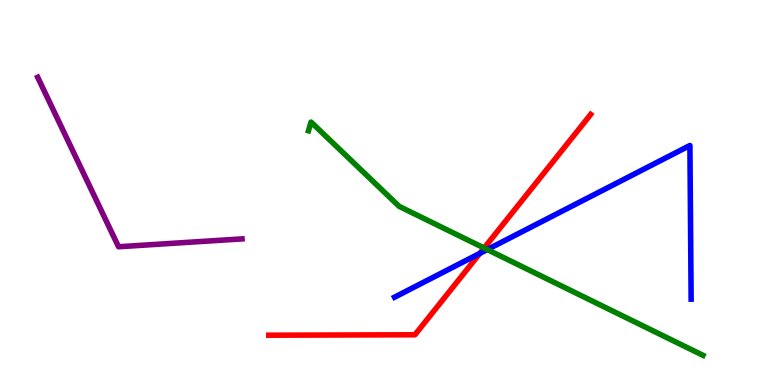[{'lines': ['blue', 'red'], 'intersections': [{'x': 6.19, 'y': 3.42}]}, {'lines': ['green', 'red'], 'intersections': [{'x': 6.25, 'y': 3.56}]}, {'lines': ['purple', 'red'], 'intersections': []}, {'lines': ['blue', 'green'], 'intersections': [{'x': 6.29, 'y': 3.52}]}, {'lines': ['blue', 'purple'], 'intersections': []}, {'lines': ['green', 'purple'], 'intersections': []}]